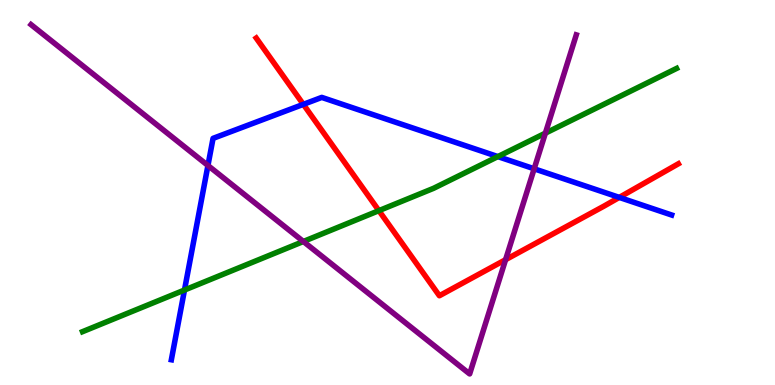[{'lines': ['blue', 'red'], 'intersections': [{'x': 3.91, 'y': 7.29}, {'x': 7.99, 'y': 4.87}]}, {'lines': ['green', 'red'], 'intersections': [{'x': 4.89, 'y': 4.53}]}, {'lines': ['purple', 'red'], 'intersections': [{'x': 6.52, 'y': 3.25}]}, {'lines': ['blue', 'green'], 'intersections': [{'x': 2.38, 'y': 2.47}, {'x': 6.42, 'y': 5.93}]}, {'lines': ['blue', 'purple'], 'intersections': [{'x': 2.68, 'y': 5.7}, {'x': 6.89, 'y': 5.62}]}, {'lines': ['green', 'purple'], 'intersections': [{'x': 3.91, 'y': 3.73}, {'x': 7.04, 'y': 6.54}]}]